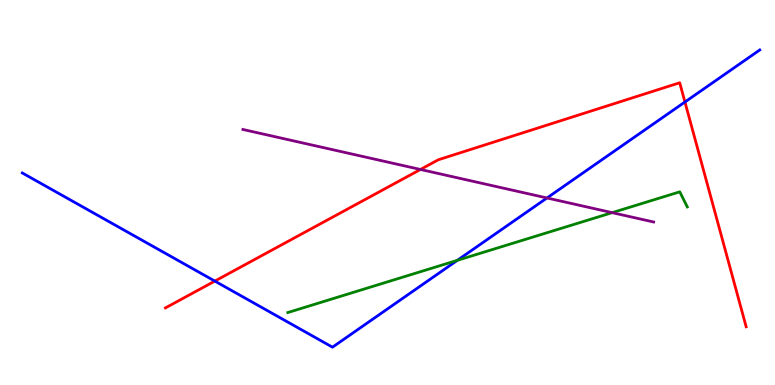[{'lines': ['blue', 'red'], 'intersections': [{'x': 2.77, 'y': 2.7}, {'x': 8.84, 'y': 7.35}]}, {'lines': ['green', 'red'], 'intersections': []}, {'lines': ['purple', 'red'], 'intersections': [{'x': 5.43, 'y': 5.6}]}, {'lines': ['blue', 'green'], 'intersections': [{'x': 5.9, 'y': 3.24}]}, {'lines': ['blue', 'purple'], 'intersections': [{'x': 7.06, 'y': 4.86}]}, {'lines': ['green', 'purple'], 'intersections': [{'x': 7.9, 'y': 4.48}]}]